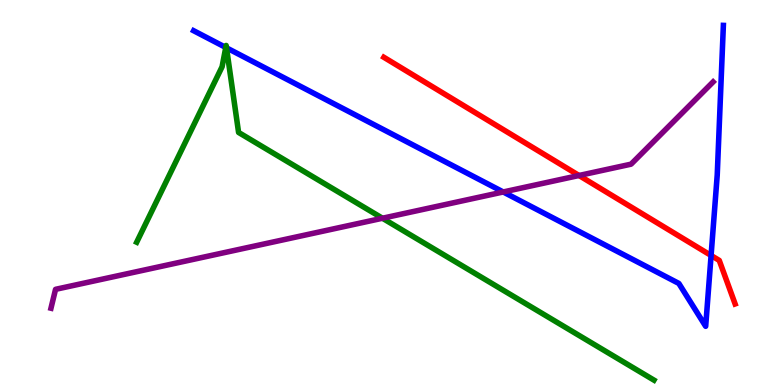[{'lines': ['blue', 'red'], 'intersections': [{'x': 9.18, 'y': 3.36}]}, {'lines': ['green', 'red'], 'intersections': []}, {'lines': ['purple', 'red'], 'intersections': [{'x': 7.47, 'y': 5.44}]}, {'lines': ['blue', 'green'], 'intersections': [{'x': 2.91, 'y': 8.77}, {'x': 2.92, 'y': 8.76}]}, {'lines': ['blue', 'purple'], 'intersections': [{'x': 6.49, 'y': 5.01}]}, {'lines': ['green', 'purple'], 'intersections': [{'x': 4.94, 'y': 4.33}]}]